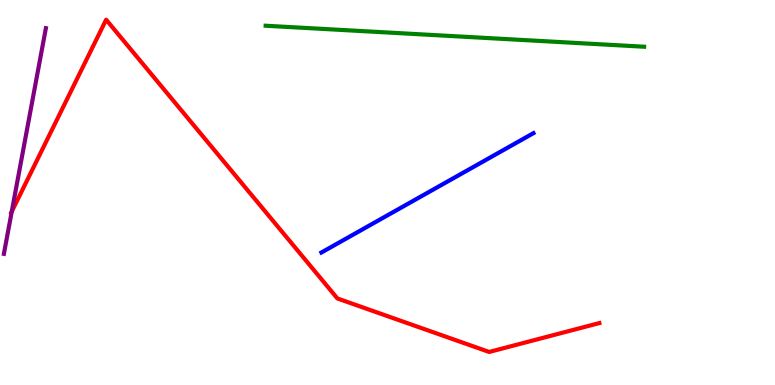[{'lines': ['blue', 'red'], 'intersections': []}, {'lines': ['green', 'red'], 'intersections': []}, {'lines': ['purple', 'red'], 'intersections': [{'x': 0.152, 'y': 4.5}]}, {'lines': ['blue', 'green'], 'intersections': []}, {'lines': ['blue', 'purple'], 'intersections': []}, {'lines': ['green', 'purple'], 'intersections': []}]